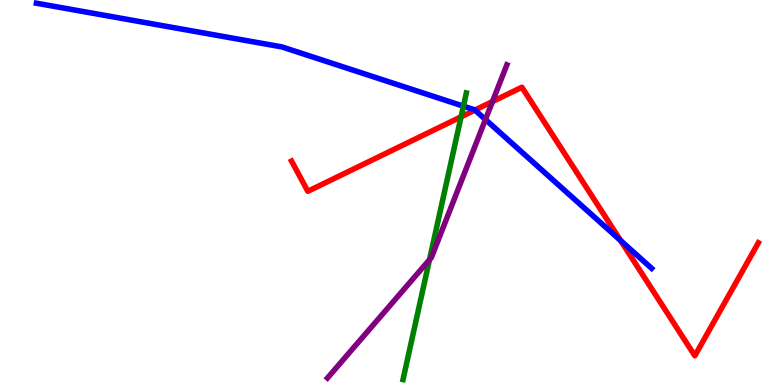[{'lines': ['blue', 'red'], 'intersections': [{'x': 6.13, 'y': 7.14}, {'x': 8.01, 'y': 3.75}]}, {'lines': ['green', 'red'], 'intersections': [{'x': 5.95, 'y': 6.97}]}, {'lines': ['purple', 'red'], 'intersections': [{'x': 6.35, 'y': 7.36}]}, {'lines': ['blue', 'green'], 'intersections': [{'x': 5.98, 'y': 7.24}]}, {'lines': ['blue', 'purple'], 'intersections': [{'x': 6.26, 'y': 6.9}]}, {'lines': ['green', 'purple'], 'intersections': [{'x': 5.54, 'y': 3.25}]}]